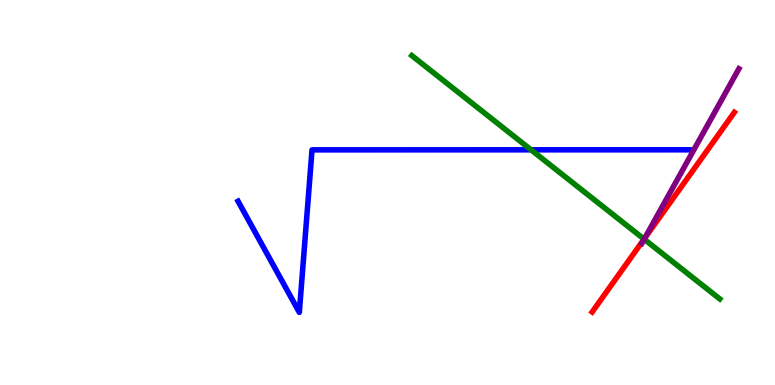[{'lines': ['blue', 'red'], 'intersections': []}, {'lines': ['green', 'red'], 'intersections': [{'x': 8.31, 'y': 3.79}]}, {'lines': ['purple', 'red'], 'intersections': [{'x': 8.32, 'y': 3.82}]}, {'lines': ['blue', 'green'], 'intersections': [{'x': 6.85, 'y': 6.11}]}, {'lines': ['blue', 'purple'], 'intersections': []}, {'lines': ['green', 'purple'], 'intersections': [{'x': 8.31, 'y': 3.79}]}]